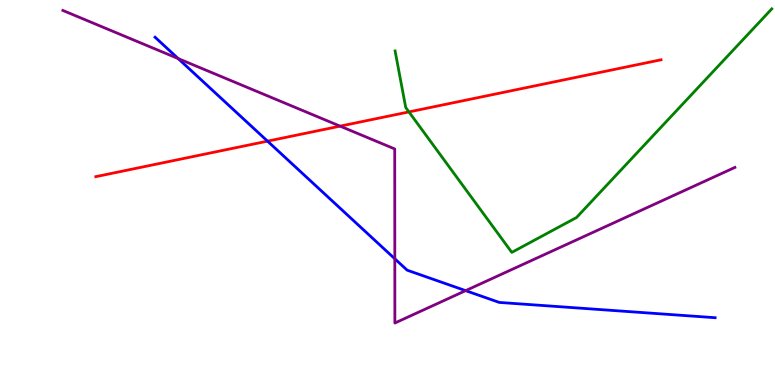[{'lines': ['blue', 'red'], 'intersections': [{'x': 3.45, 'y': 6.33}]}, {'lines': ['green', 'red'], 'intersections': [{'x': 5.28, 'y': 7.09}]}, {'lines': ['purple', 'red'], 'intersections': [{'x': 4.39, 'y': 6.72}]}, {'lines': ['blue', 'green'], 'intersections': []}, {'lines': ['blue', 'purple'], 'intersections': [{'x': 2.3, 'y': 8.48}, {'x': 5.09, 'y': 3.28}, {'x': 6.01, 'y': 2.45}]}, {'lines': ['green', 'purple'], 'intersections': []}]